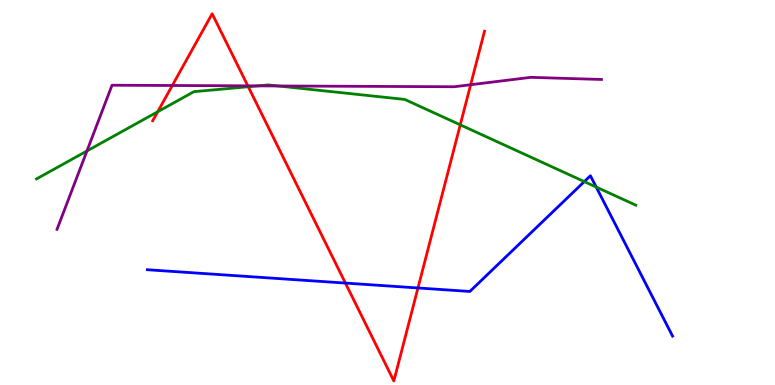[{'lines': ['blue', 'red'], 'intersections': [{'x': 4.46, 'y': 2.65}, {'x': 5.39, 'y': 2.52}]}, {'lines': ['green', 'red'], 'intersections': [{'x': 2.03, 'y': 7.1}, {'x': 3.2, 'y': 7.75}, {'x': 5.94, 'y': 6.76}]}, {'lines': ['purple', 'red'], 'intersections': [{'x': 2.22, 'y': 7.78}, {'x': 3.2, 'y': 7.77}, {'x': 6.07, 'y': 7.8}]}, {'lines': ['blue', 'green'], 'intersections': [{'x': 7.54, 'y': 5.28}, {'x': 7.69, 'y': 5.14}]}, {'lines': ['blue', 'purple'], 'intersections': []}, {'lines': ['green', 'purple'], 'intersections': [{'x': 1.12, 'y': 6.08}, {'x': 3.33, 'y': 7.77}, {'x': 3.59, 'y': 7.77}]}]